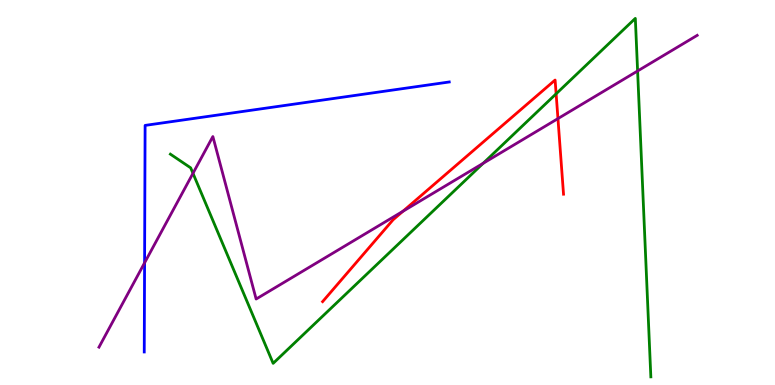[{'lines': ['blue', 'red'], 'intersections': []}, {'lines': ['green', 'red'], 'intersections': [{'x': 7.18, 'y': 7.56}]}, {'lines': ['purple', 'red'], 'intersections': [{'x': 5.2, 'y': 4.51}, {'x': 7.2, 'y': 6.92}]}, {'lines': ['blue', 'green'], 'intersections': []}, {'lines': ['blue', 'purple'], 'intersections': [{'x': 1.87, 'y': 3.17}]}, {'lines': ['green', 'purple'], 'intersections': [{'x': 2.49, 'y': 5.5}, {'x': 6.23, 'y': 5.76}, {'x': 8.23, 'y': 8.16}]}]